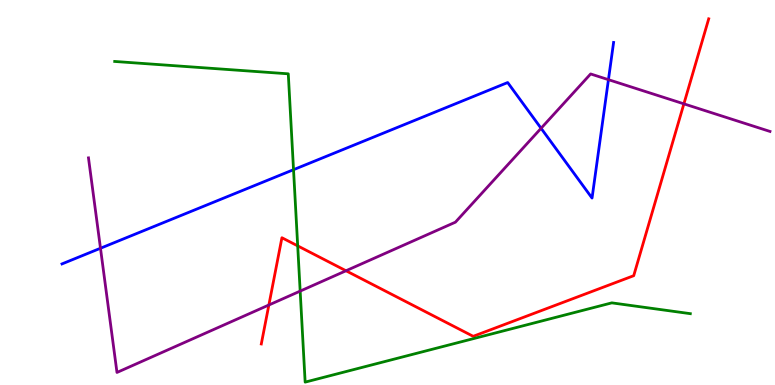[{'lines': ['blue', 'red'], 'intersections': []}, {'lines': ['green', 'red'], 'intersections': [{'x': 3.84, 'y': 3.61}]}, {'lines': ['purple', 'red'], 'intersections': [{'x': 3.47, 'y': 2.08}, {'x': 4.46, 'y': 2.97}, {'x': 8.82, 'y': 7.3}]}, {'lines': ['blue', 'green'], 'intersections': [{'x': 3.79, 'y': 5.59}]}, {'lines': ['blue', 'purple'], 'intersections': [{'x': 1.3, 'y': 3.55}, {'x': 6.98, 'y': 6.67}, {'x': 7.85, 'y': 7.93}]}, {'lines': ['green', 'purple'], 'intersections': [{'x': 3.87, 'y': 2.44}]}]